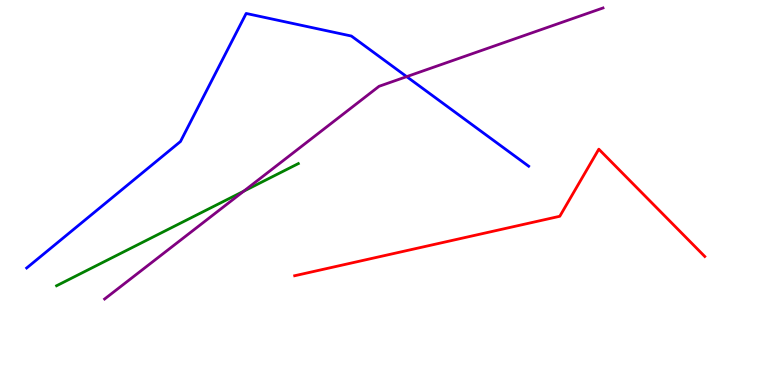[{'lines': ['blue', 'red'], 'intersections': []}, {'lines': ['green', 'red'], 'intersections': []}, {'lines': ['purple', 'red'], 'intersections': []}, {'lines': ['blue', 'green'], 'intersections': []}, {'lines': ['blue', 'purple'], 'intersections': [{'x': 5.25, 'y': 8.01}]}, {'lines': ['green', 'purple'], 'intersections': [{'x': 3.14, 'y': 5.03}]}]